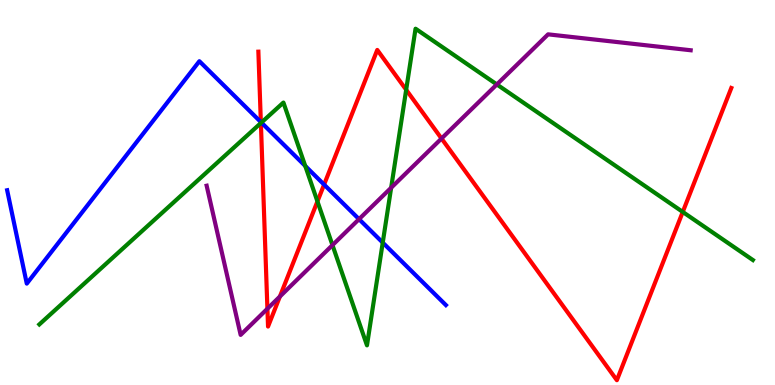[{'lines': ['blue', 'red'], 'intersections': [{'x': 3.37, 'y': 6.83}, {'x': 4.18, 'y': 5.21}]}, {'lines': ['green', 'red'], 'intersections': [{'x': 3.37, 'y': 6.8}, {'x': 4.1, 'y': 4.77}, {'x': 5.24, 'y': 7.67}, {'x': 8.81, 'y': 4.49}]}, {'lines': ['purple', 'red'], 'intersections': [{'x': 3.45, 'y': 1.98}, {'x': 3.61, 'y': 2.3}, {'x': 5.7, 'y': 6.4}]}, {'lines': ['blue', 'green'], 'intersections': [{'x': 3.37, 'y': 6.82}, {'x': 3.94, 'y': 5.69}, {'x': 4.94, 'y': 3.7}]}, {'lines': ['blue', 'purple'], 'intersections': [{'x': 4.63, 'y': 4.31}]}, {'lines': ['green', 'purple'], 'intersections': [{'x': 4.29, 'y': 3.63}, {'x': 5.05, 'y': 5.12}, {'x': 6.41, 'y': 7.81}]}]